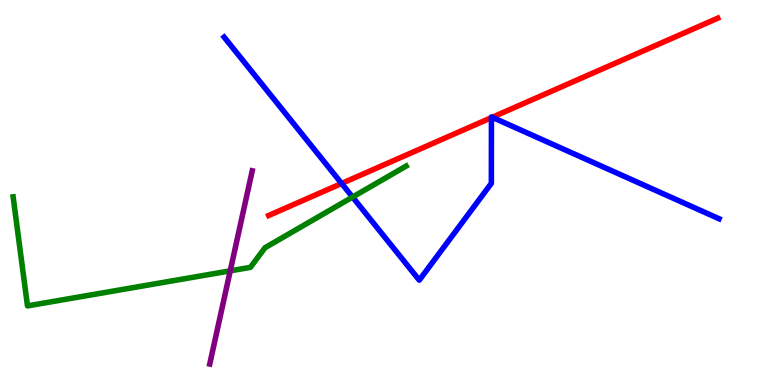[{'lines': ['blue', 'red'], 'intersections': [{'x': 4.41, 'y': 5.23}, {'x': 6.34, 'y': 6.94}, {'x': 6.35, 'y': 6.95}]}, {'lines': ['green', 'red'], 'intersections': []}, {'lines': ['purple', 'red'], 'intersections': []}, {'lines': ['blue', 'green'], 'intersections': [{'x': 4.55, 'y': 4.88}]}, {'lines': ['blue', 'purple'], 'intersections': []}, {'lines': ['green', 'purple'], 'intersections': [{'x': 2.97, 'y': 2.97}]}]